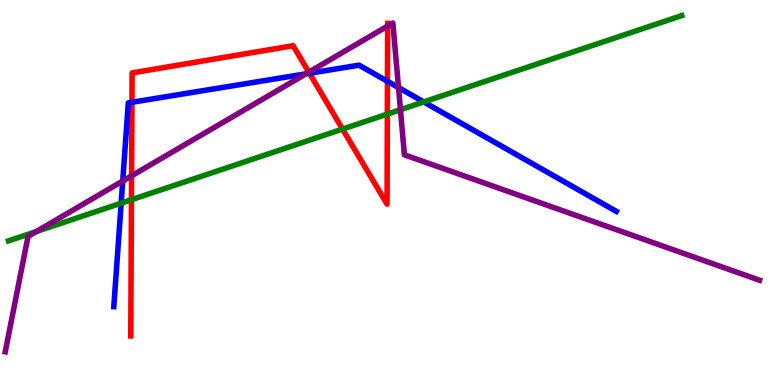[{'lines': ['blue', 'red'], 'intersections': [{'x': 1.7, 'y': 7.34}, {'x': 3.99, 'y': 8.1}, {'x': 5.0, 'y': 7.89}]}, {'lines': ['green', 'red'], 'intersections': [{'x': 1.7, 'y': 4.81}, {'x': 4.42, 'y': 6.65}, {'x': 5.0, 'y': 7.04}]}, {'lines': ['purple', 'red'], 'intersections': [{'x': 1.7, 'y': 5.43}, {'x': 3.98, 'y': 8.13}, {'x': 5.0, 'y': 9.32}]}, {'lines': ['blue', 'green'], 'intersections': [{'x': 1.56, 'y': 4.72}, {'x': 5.47, 'y': 7.35}]}, {'lines': ['blue', 'purple'], 'intersections': [{'x': 1.58, 'y': 5.3}, {'x': 3.95, 'y': 8.08}, {'x': 5.14, 'y': 7.73}]}, {'lines': ['green', 'purple'], 'intersections': [{'x': 0.469, 'y': 3.99}, {'x': 5.17, 'y': 7.15}]}]